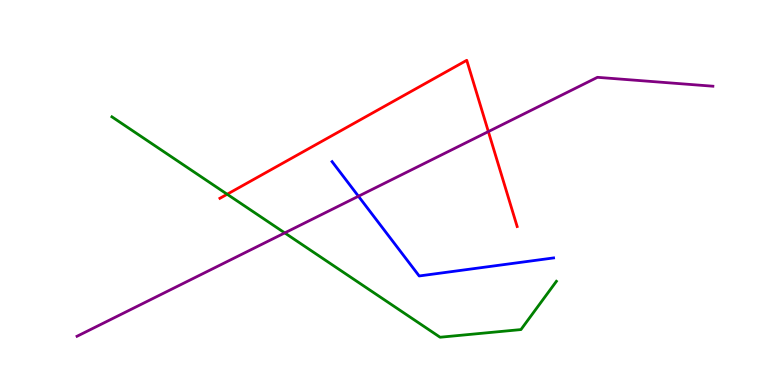[{'lines': ['blue', 'red'], 'intersections': []}, {'lines': ['green', 'red'], 'intersections': [{'x': 2.93, 'y': 4.95}]}, {'lines': ['purple', 'red'], 'intersections': [{'x': 6.3, 'y': 6.58}]}, {'lines': ['blue', 'green'], 'intersections': []}, {'lines': ['blue', 'purple'], 'intersections': [{'x': 4.63, 'y': 4.9}]}, {'lines': ['green', 'purple'], 'intersections': [{'x': 3.67, 'y': 3.95}]}]